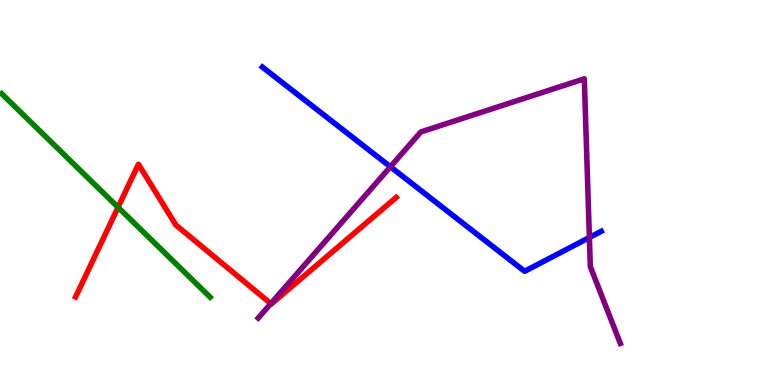[{'lines': ['blue', 'red'], 'intersections': []}, {'lines': ['green', 'red'], 'intersections': [{'x': 1.52, 'y': 4.62}]}, {'lines': ['purple', 'red'], 'intersections': [{'x': 3.49, 'y': 2.11}]}, {'lines': ['blue', 'green'], 'intersections': []}, {'lines': ['blue', 'purple'], 'intersections': [{'x': 5.04, 'y': 5.67}, {'x': 7.6, 'y': 3.83}]}, {'lines': ['green', 'purple'], 'intersections': []}]